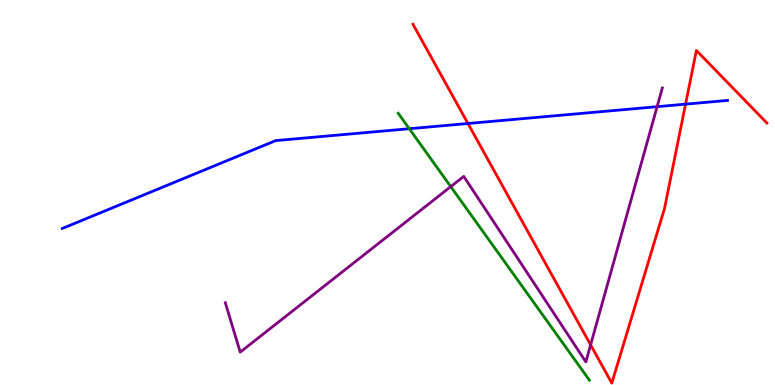[{'lines': ['blue', 'red'], 'intersections': [{'x': 6.04, 'y': 6.79}, {'x': 8.85, 'y': 7.29}]}, {'lines': ['green', 'red'], 'intersections': []}, {'lines': ['purple', 'red'], 'intersections': [{'x': 7.62, 'y': 1.04}]}, {'lines': ['blue', 'green'], 'intersections': [{'x': 5.28, 'y': 6.66}]}, {'lines': ['blue', 'purple'], 'intersections': [{'x': 8.48, 'y': 7.23}]}, {'lines': ['green', 'purple'], 'intersections': [{'x': 5.82, 'y': 5.15}]}]